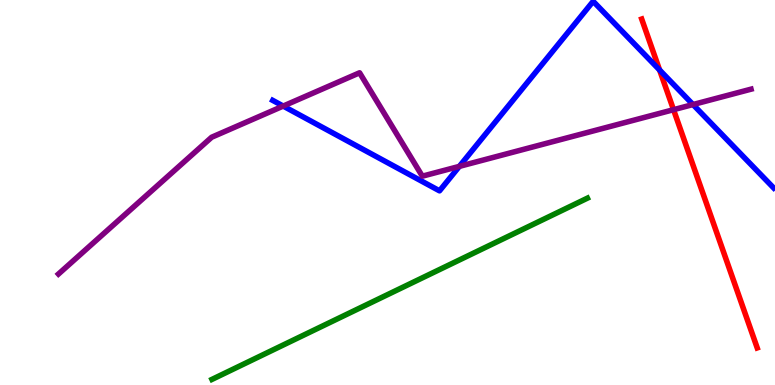[{'lines': ['blue', 'red'], 'intersections': [{'x': 8.51, 'y': 8.18}]}, {'lines': ['green', 'red'], 'intersections': []}, {'lines': ['purple', 'red'], 'intersections': [{'x': 8.69, 'y': 7.15}]}, {'lines': ['blue', 'green'], 'intersections': []}, {'lines': ['blue', 'purple'], 'intersections': [{'x': 3.65, 'y': 7.25}, {'x': 5.93, 'y': 5.68}, {'x': 8.94, 'y': 7.28}]}, {'lines': ['green', 'purple'], 'intersections': []}]